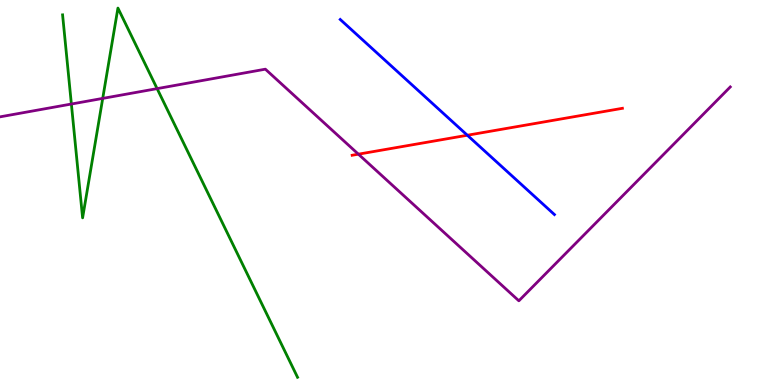[{'lines': ['blue', 'red'], 'intersections': [{'x': 6.03, 'y': 6.49}]}, {'lines': ['green', 'red'], 'intersections': []}, {'lines': ['purple', 'red'], 'intersections': [{'x': 4.62, 'y': 6.0}]}, {'lines': ['blue', 'green'], 'intersections': []}, {'lines': ['blue', 'purple'], 'intersections': []}, {'lines': ['green', 'purple'], 'intersections': [{'x': 0.921, 'y': 7.3}, {'x': 1.33, 'y': 7.44}, {'x': 2.03, 'y': 7.7}]}]